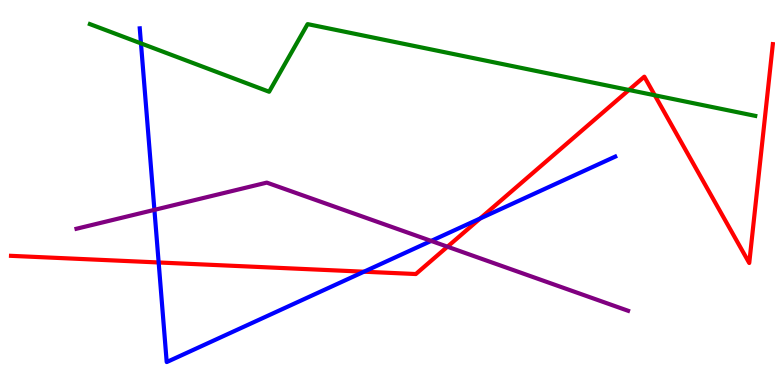[{'lines': ['blue', 'red'], 'intersections': [{'x': 2.05, 'y': 3.18}, {'x': 4.7, 'y': 2.94}, {'x': 6.19, 'y': 4.32}]}, {'lines': ['green', 'red'], 'intersections': [{'x': 8.12, 'y': 7.66}, {'x': 8.45, 'y': 7.53}]}, {'lines': ['purple', 'red'], 'intersections': [{'x': 5.77, 'y': 3.59}]}, {'lines': ['blue', 'green'], 'intersections': [{'x': 1.82, 'y': 8.87}]}, {'lines': ['blue', 'purple'], 'intersections': [{'x': 1.99, 'y': 4.55}, {'x': 5.56, 'y': 3.74}]}, {'lines': ['green', 'purple'], 'intersections': []}]